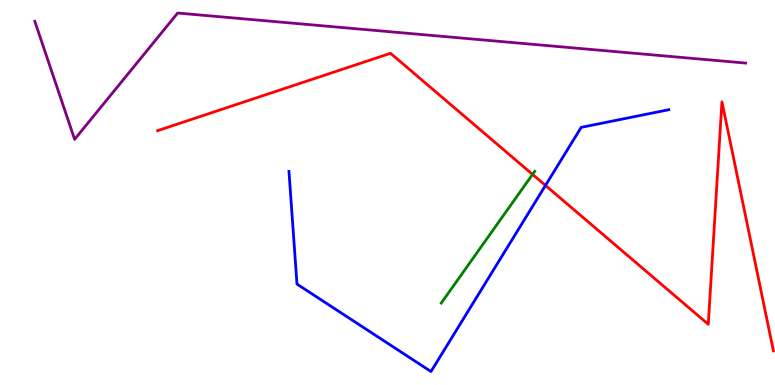[{'lines': ['blue', 'red'], 'intersections': [{'x': 7.04, 'y': 5.18}]}, {'lines': ['green', 'red'], 'intersections': [{'x': 6.87, 'y': 5.47}]}, {'lines': ['purple', 'red'], 'intersections': []}, {'lines': ['blue', 'green'], 'intersections': []}, {'lines': ['blue', 'purple'], 'intersections': []}, {'lines': ['green', 'purple'], 'intersections': []}]